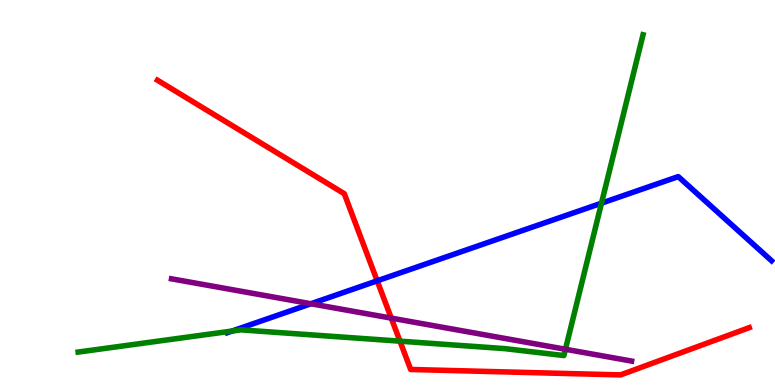[{'lines': ['blue', 'red'], 'intersections': [{'x': 4.87, 'y': 2.71}]}, {'lines': ['green', 'red'], 'intersections': [{'x': 5.16, 'y': 1.14}]}, {'lines': ['purple', 'red'], 'intersections': [{'x': 5.05, 'y': 1.74}]}, {'lines': ['blue', 'green'], 'intersections': [{'x': 2.99, 'y': 1.4}, {'x': 7.76, 'y': 4.72}]}, {'lines': ['blue', 'purple'], 'intersections': [{'x': 4.01, 'y': 2.11}]}, {'lines': ['green', 'purple'], 'intersections': [{'x': 7.3, 'y': 0.928}]}]